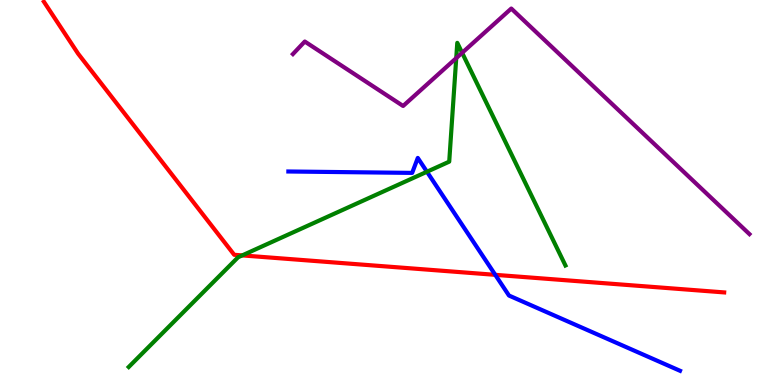[{'lines': ['blue', 'red'], 'intersections': [{'x': 6.39, 'y': 2.86}]}, {'lines': ['green', 'red'], 'intersections': [{'x': 3.13, 'y': 3.37}]}, {'lines': ['purple', 'red'], 'intersections': []}, {'lines': ['blue', 'green'], 'intersections': [{'x': 5.51, 'y': 5.54}]}, {'lines': ['blue', 'purple'], 'intersections': []}, {'lines': ['green', 'purple'], 'intersections': [{'x': 5.89, 'y': 8.49}, {'x': 5.96, 'y': 8.63}]}]